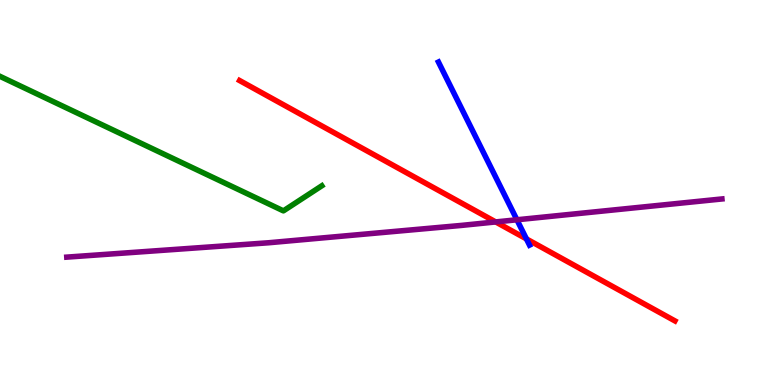[{'lines': ['blue', 'red'], 'intersections': [{'x': 6.79, 'y': 3.79}]}, {'lines': ['green', 'red'], 'intersections': []}, {'lines': ['purple', 'red'], 'intersections': [{'x': 6.4, 'y': 4.24}]}, {'lines': ['blue', 'green'], 'intersections': []}, {'lines': ['blue', 'purple'], 'intersections': [{'x': 6.67, 'y': 4.29}]}, {'lines': ['green', 'purple'], 'intersections': []}]